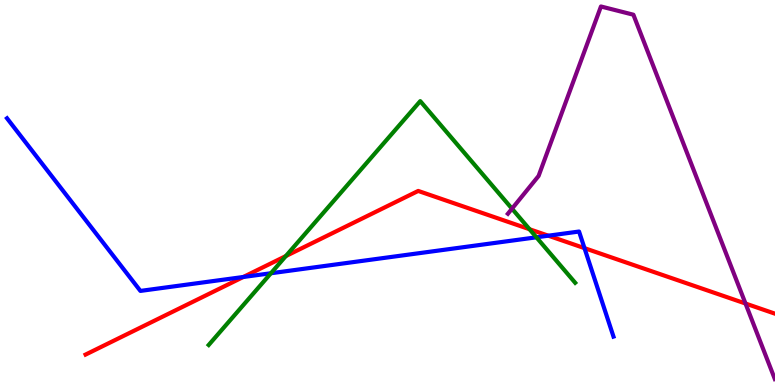[{'lines': ['blue', 'red'], 'intersections': [{'x': 3.14, 'y': 2.81}, {'x': 7.08, 'y': 3.88}, {'x': 7.54, 'y': 3.55}]}, {'lines': ['green', 'red'], 'intersections': [{'x': 3.69, 'y': 3.35}, {'x': 6.83, 'y': 4.05}]}, {'lines': ['purple', 'red'], 'intersections': [{'x': 9.62, 'y': 2.12}]}, {'lines': ['blue', 'green'], 'intersections': [{'x': 3.5, 'y': 2.9}, {'x': 6.92, 'y': 3.84}]}, {'lines': ['blue', 'purple'], 'intersections': []}, {'lines': ['green', 'purple'], 'intersections': [{'x': 6.61, 'y': 4.58}]}]